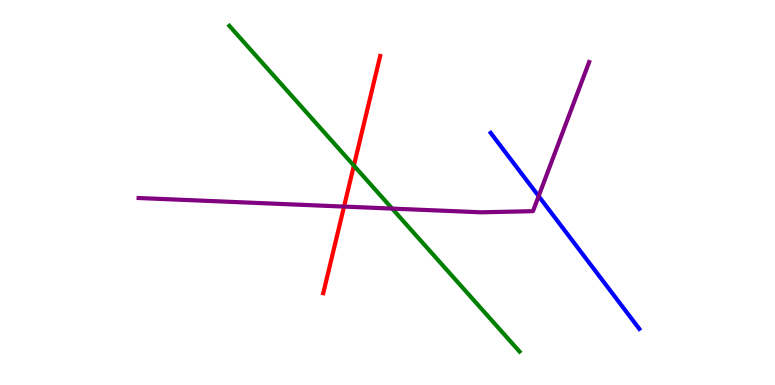[{'lines': ['blue', 'red'], 'intersections': []}, {'lines': ['green', 'red'], 'intersections': [{'x': 4.57, 'y': 5.7}]}, {'lines': ['purple', 'red'], 'intersections': [{'x': 4.44, 'y': 4.63}]}, {'lines': ['blue', 'green'], 'intersections': []}, {'lines': ['blue', 'purple'], 'intersections': [{'x': 6.95, 'y': 4.91}]}, {'lines': ['green', 'purple'], 'intersections': [{'x': 5.06, 'y': 4.58}]}]